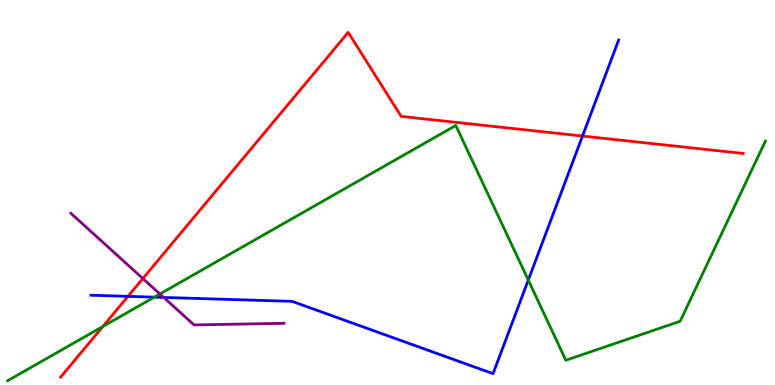[{'lines': ['blue', 'red'], 'intersections': [{'x': 1.65, 'y': 2.3}, {'x': 7.52, 'y': 6.47}]}, {'lines': ['green', 'red'], 'intersections': [{'x': 1.33, 'y': 1.52}]}, {'lines': ['purple', 'red'], 'intersections': [{'x': 1.84, 'y': 2.77}]}, {'lines': ['blue', 'green'], 'intersections': [{'x': 1.99, 'y': 2.28}, {'x': 6.82, 'y': 2.73}]}, {'lines': ['blue', 'purple'], 'intersections': [{'x': 2.11, 'y': 2.27}]}, {'lines': ['green', 'purple'], 'intersections': [{'x': 2.06, 'y': 2.36}]}]